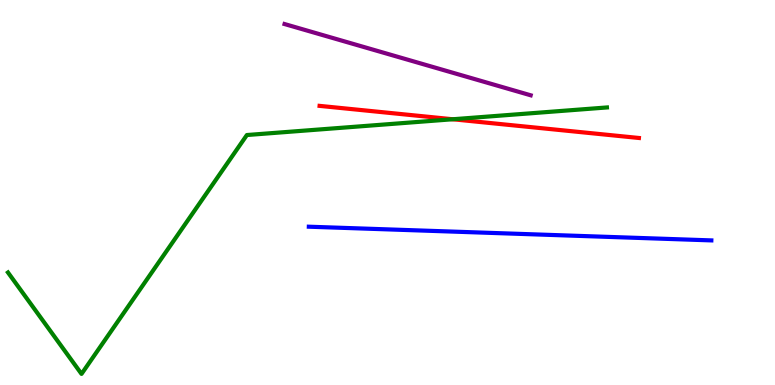[{'lines': ['blue', 'red'], 'intersections': []}, {'lines': ['green', 'red'], 'intersections': [{'x': 5.84, 'y': 6.9}]}, {'lines': ['purple', 'red'], 'intersections': []}, {'lines': ['blue', 'green'], 'intersections': []}, {'lines': ['blue', 'purple'], 'intersections': []}, {'lines': ['green', 'purple'], 'intersections': []}]